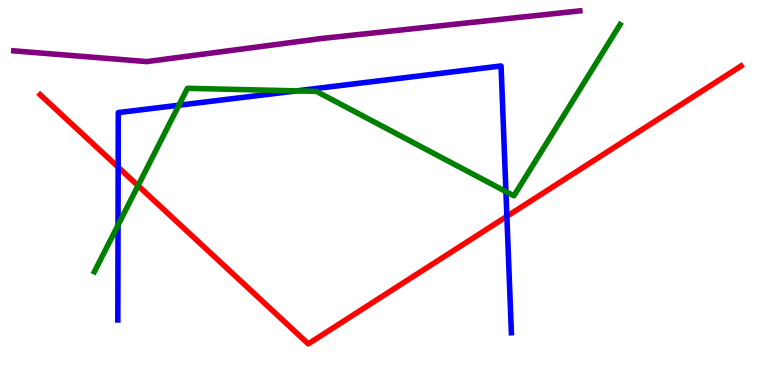[{'lines': ['blue', 'red'], 'intersections': [{'x': 1.52, 'y': 5.66}, {'x': 6.54, 'y': 4.38}]}, {'lines': ['green', 'red'], 'intersections': [{'x': 1.78, 'y': 5.18}]}, {'lines': ['purple', 'red'], 'intersections': []}, {'lines': ['blue', 'green'], 'intersections': [{'x': 1.52, 'y': 4.15}, {'x': 2.31, 'y': 7.27}, {'x': 3.83, 'y': 7.64}, {'x': 6.53, 'y': 5.02}]}, {'lines': ['blue', 'purple'], 'intersections': []}, {'lines': ['green', 'purple'], 'intersections': []}]